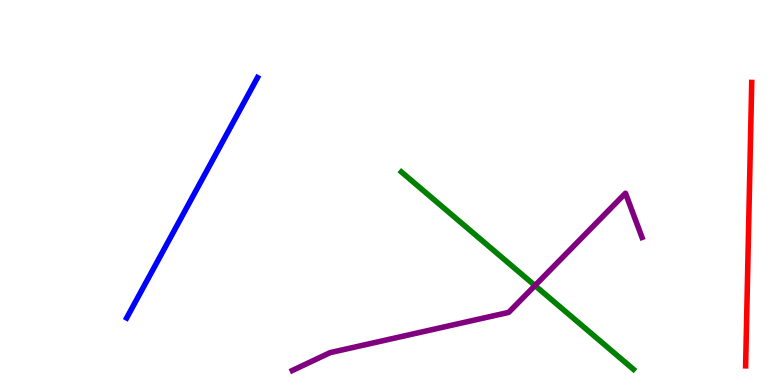[{'lines': ['blue', 'red'], 'intersections': []}, {'lines': ['green', 'red'], 'intersections': []}, {'lines': ['purple', 'red'], 'intersections': []}, {'lines': ['blue', 'green'], 'intersections': []}, {'lines': ['blue', 'purple'], 'intersections': []}, {'lines': ['green', 'purple'], 'intersections': [{'x': 6.9, 'y': 2.58}]}]